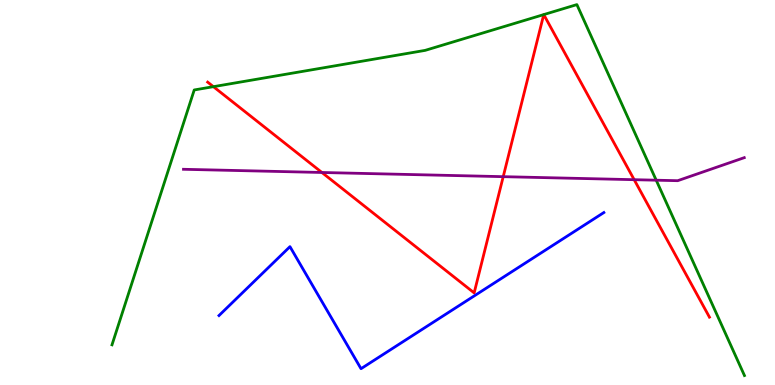[{'lines': ['blue', 'red'], 'intersections': []}, {'lines': ['green', 'red'], 'intersections': [{'x': 2.75, 'y': 7.75}, {'x': 7.02, 'y': 9.62}, {'x': 7.02, 'y': 9.62}]}, {'lines': ['purple', 'red'], 'intersections': [{'x': 4.15, 'y': 5.52}, {'x': 6.49, 'y': 5.41}, {'x': 8.18, 'y': 5.33}]}, {'lines': ['blue', 'green'], 'intersections': []}, {'lines': ['blue', 'purple'], 'intersections': []}, {'lines': ['green', 'purple'], 'intersections': [{'x': 8.47, 'y': 5.32}]}]